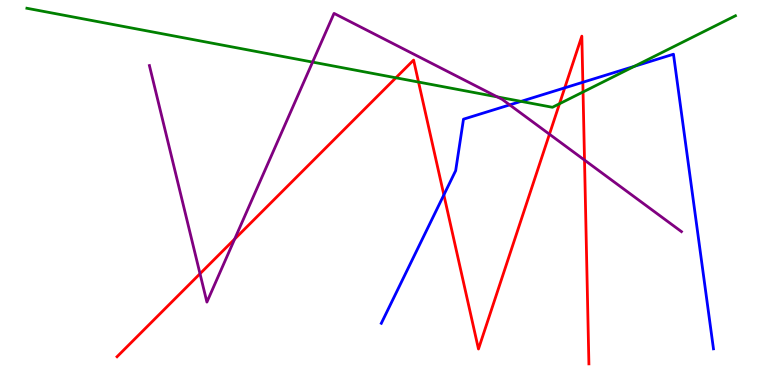[{'lines': ['blue', 'red'], 'intersections': [{'x': 5.73, 'y': 4.94}, {'x': 7.29, 'y': 7.72}, {'x': 7.52, 'y': 7.86}]}, {'lines': ['green', 'red'], 'intersections': [{'x': 5.11, 'y': 7.98}, {'x': 5.4, 'y': 7.87}, {'x': 7.22, 'y': 7.31}, {'x': 7.52, 'y': 7.61}]}, {'lines': ['purple', 'red'], 'intersections': [{'x': 2.58, 'y': 2.89}, {'x': 3.03, 'y': 3.79}, {'x': 7.09, 'y': 6.51}, {'x': 7.54, 'y': 5.84}]}, {'lines': ['blue', 'green'], 'intersections': [{'x': 6.72, 'y': 7.37}, {'x': 8.18, 'y': 8.28}]}, {'lines': ['blue', 'purple'], 'intersections': [{'x': 6.58, 'y': 7.28}]}, {'lines': ['green', 'purple'], 'intersections': [{'x': 4.03, 'y': 8.39}, {'x': 6.42, 'y': 7.48}]}]